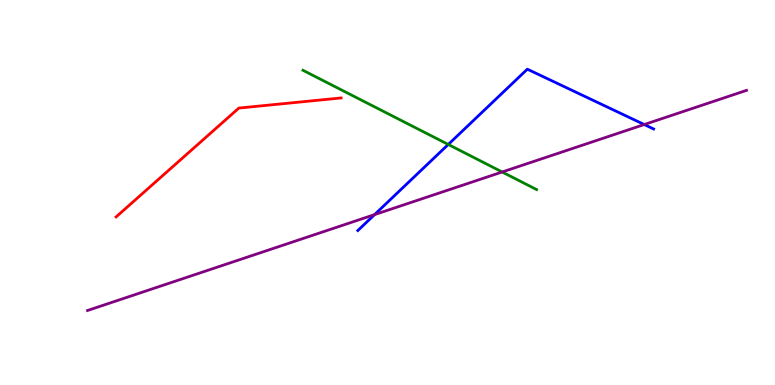[{'lines': ['blue', 'red'], 'intersections': []}, {'lines': ['green', 'red'], 'intersections': []}, {'lines': ['purple', 'red'], 'intersections': []}, {'lines': ['blue', 'green'], 'intersections': [{'x': 5.78, 'y': 6.25}]}, {'lines': ['blue', 'purple'], 'intersections': [{'x': 4.83, 'y': 4.43}, {'x': 8.31, 'y': 6.77}]}, {'lines': ['green', 'purple'], 'intersections': [{'x': 6.48, 'y': 5.53}]}]